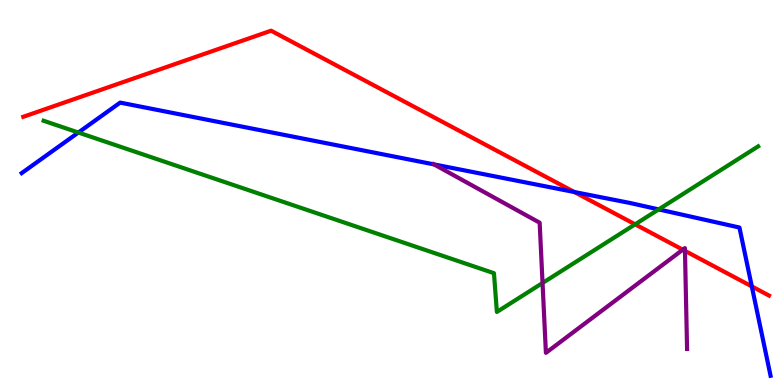[{'lines': ['blue', 'red'], 'intersections': [{'x': 7.41, 'y': 5.01}, {'x': 9.7, 'y': 2.56}]}, {'lines': ['green', 'red'], 'intersections': [{'x': 8.2, 'y': 4.17}]}, {'lines': ['purple', 'red'], 'intersections': [{'x': 8.81, 'y': 3.51}, {'x': 8.84, 'y': 3.48}]}, {'lines': ['blue', 'green'], 'intersections': [{'x': 1.01, 'y': 6.56}, {'x': 8.5, 'y': 4.56}]}, {'lines': ['blue', 'purple'], 'intersections': [{'x': 5.6, 'y': 5.73}]}, {'lines': ['green', 'purple'], 'intersections': [{'x': 7.0, 'y': 2.65}]}]